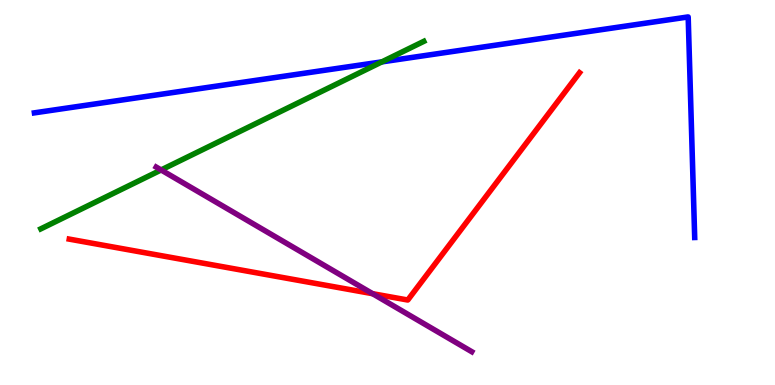[{'lines': ['blue', 'red'], 'intersections': []}, {'lines': ['green', 'red'], 'intersections': []}, {'lines': ['purple', 'red'], 'intersections': [{'x': 4.81, 'y': 2.37}]}, {'lines': ['blue', 'green'], 'intersections': [{'x': 4.93, 'y': 8.39}]}, {'lines': ['blue', 'purple'], 'intersections': []}, {'lines': ['green', 'purple'], 'intersections': [{'x': 2.08, 'y': 5.59}]}]